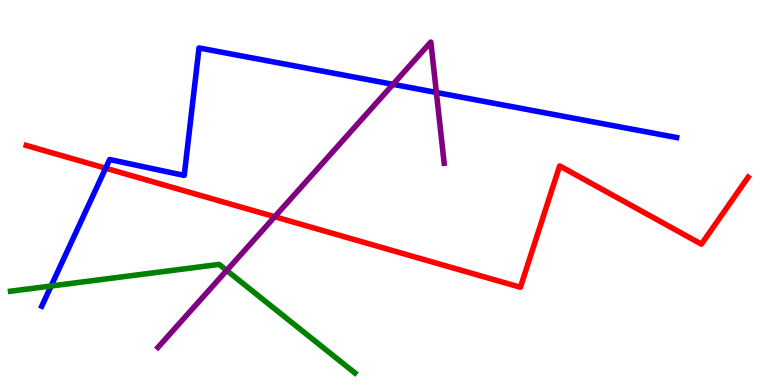[{'lines': ['blue', 'red'], 'intersections': [{'x': 1.36, 'y': 5.63}]}, {'lines': ['green', 'red'], 'intersections': []}, {'lines': ['purple', 'red'], 'intersections': [{'x': 3.54, 'y': 4.37}]}, {'lines': ['blue', 'green'], 'intersections': [{'x': 0.659, 'y': 2.57}]}, {'lines': ['blue', 'purple'], 'intersections': [{'x': 5.07, 'y': 7.81}, {'x': 5.63, 'y': 7.6}]}, {'lines': ['green', 'purple'], 'intersections': [{'x': 2.93, 'y': 2.98}]}]